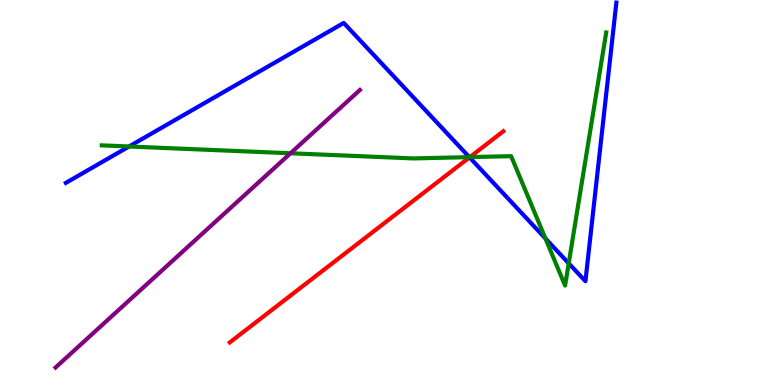[{'lines': ['blue', 'red'], 'intersections': [{'x': 6.06, 'y': 5.91}]}, {'lines': ['green', 'red'], 'intersections': [{'x': 6.06, 'y': 5.92}]}, {'lines': ['purple', 'red'], 'intersections': []}, {'lines': ['blue', 'green'], 'intersections': [{'x': 1.67, 'y': 6.19}, {'x': 6.06, 'y': 5.92}, {'x': 7.04, 'y': 3.81}, {'x': 7.34, 'y': 3.16}]}, {'lines': ['blue', 'purple'], 'intersections': []}, {'lines': ['green', 'purple'], 'intersections': [{'x': 3.75, 'y': 6.02}]}]